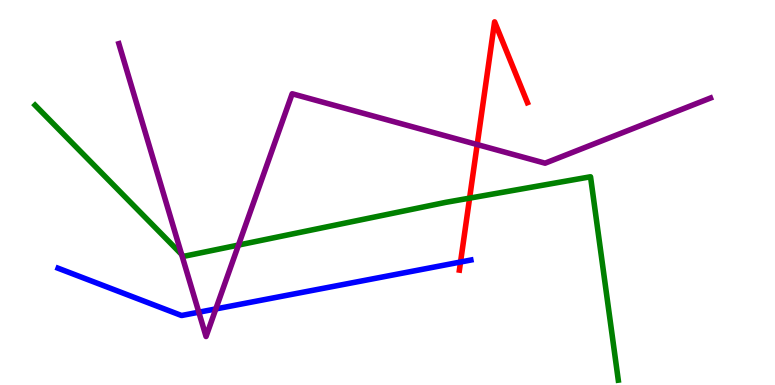[{'lines': ['blue', 'red'], 'intersections': [{'x': 5.94, 'y': 3.19}]}, {'lines': ['green', 'red'], 'intersections': [{'x': 6.06, 'y': 4.85}]}, {'lines': ['purple', 'red'], 'intersections': [{'x': 6.16, 'y': 6.25}]}, {'lines': ['blue', 'green'], 'intersections': []}, {'lines': ['blue', 'purple'], 'intersections': [{'x': 2.57, 'y': 1.89}, {'x': 2.78, 'y': 1.98}]}, {'lines': ['green', 'purple'], 'intersections': [{'x': 2.34, 'y': 3.39}, {'x': 3.08, 'y': 3.63}]}]